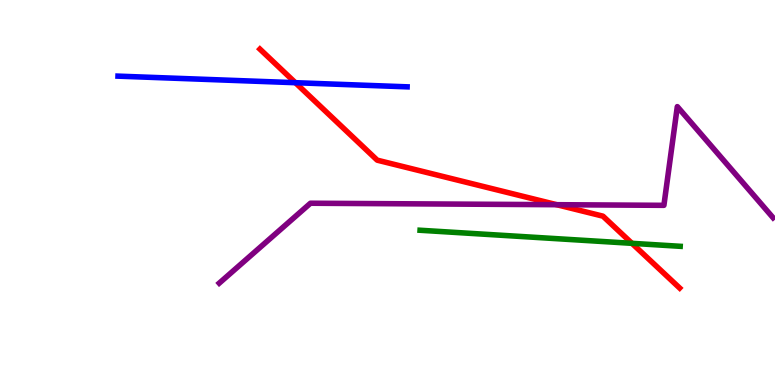[{'lines': ['blue', 'red'], 'intersections': [{'x': 3.81, 'y': 7.85}]}, {'lines': ['green', 'red'], 'intersections': [{'x': 8.15, 'y': 3.68}]}, {'lines': ['purple', 'red'], 'intersections': [{'x': 7.18, 'y': 4.68}]}, {'lines': ['blue', 'green'], 'intersections': []}, {'lines': ['blue', 'purple'], 'intersections': []}, {'lines': ['green', 'purple'], 'intersections': []}]